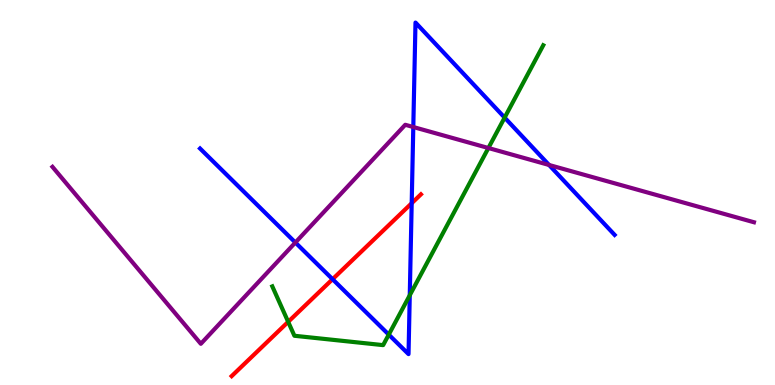[{'lines': ['blue', 'red'], 'intersections': [{'x': 4.29, 'y': 2.75}, {'x': 5.31, 'y': 4.72}]}, {'lines': ['green', 'red'], 'intersections': [{'x': 3.72, 'y': 1.64}]}, {'lines': ['purple', 'red'], 'intersections': []}, {'lines': ['blue', 'green'], 'intersections': [{'x': 5.02, 'y': 1.31}, {'x': 5.29, 'y': 2.33}, {'x': 6.51, 'y': 6.95}]}, {'lines': ['blue', 'purple'], 'intersections': [{'x': 3.81, 'y': 3.7}, {'x': 5.33, 'y': 6.7}, {'x': 7.08, 'y': 5.72}]}, {'lines': ['green', 'purple'], 'intersections': [{'x': 6.3, 'y': 6.16}]}]